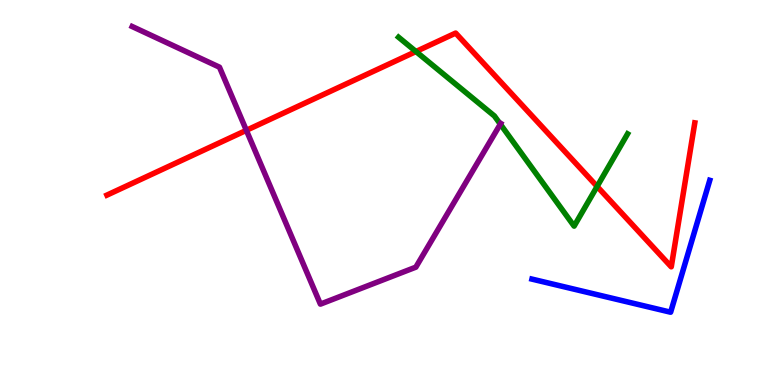[{'lines': ['blue', 'red'], 'intersections': []}, {'lines': ['green', 'red'], 'intersections': [{'x': 5.37, 'y': 8.66}, {'x': 7.7, 'y': 5.16}]}, {'lines': ['purple', 'red'], 'intersections': [{'x': 3.18, 'y': 6.62}]}, {'lines': ['blue', 'green'], 'intersections': []}, {'lines': ['blue', 'purple'], 'intersections': []}, {'lines': ['green', 'purple'], 'intersections': [{'x': 6.46, 'y': 6.78}]}]